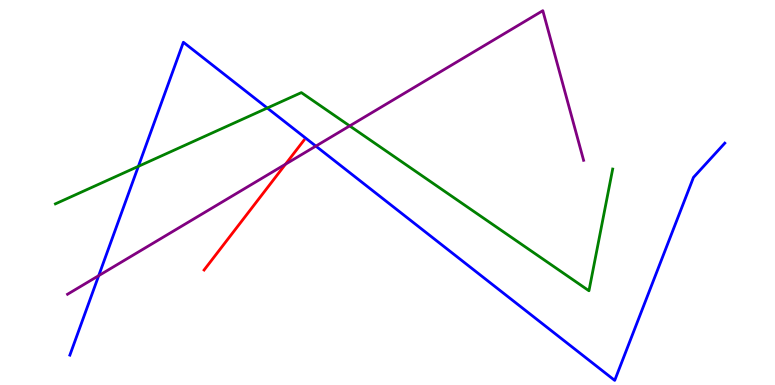[{'lines': ['blue', 'red'], 'intersections': []}, {'lines': ['green', 'red'], 'intersections': []}, {'lines': ['purple', 'red'], 'intersections': [{'x': 3.68, 'y': 5.73}]}, {'lines': ['blue', 'green'], 'intersections': [{'x': 1.79, 'y': 5.68}, {'x': 3.45, 'y': 7.19}]}, {'lines': ['blue', 'purple'], 'intersections': [{'x': 1.27, 'y': 2.84}, {'x': 4.08, 'y': 6.21}]}, {'lines': ['green', 'purple'], 'intersections': [{'x': 4.51, 'y': 6.73}]}]